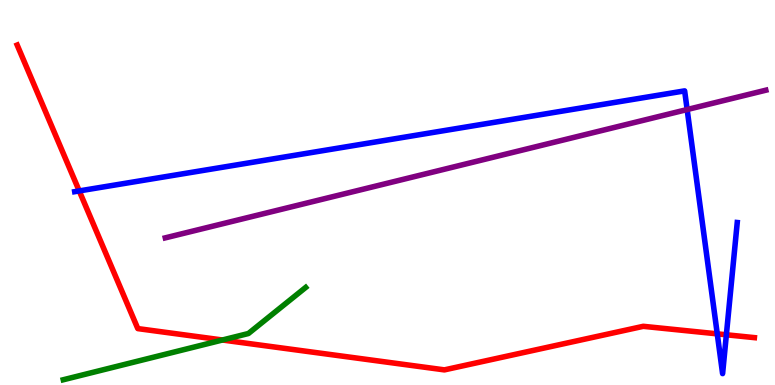[{'lines': ['blue', 'red'], 'intersections': [{'x': 1.02, 'y': 5.04}, {'x': 9.25, 'y': 1.33}, {'x': 9.37, 'y': 1.3}]}, {'lines': ['green', 'red'], 'intersections': [{'x': 2.87, 'y': 1.17}]}, {'lines': ['purple', 'red'], 'intersections': []}, {'lines': ['blue', 'green'], 'intersections': []}, {'lines': ['blue', 'purple'], 'intersections': [{'x': 8.87, 'y': 7.15}]}, {'lines': ['green', 'purple'], 'intersections': []}]